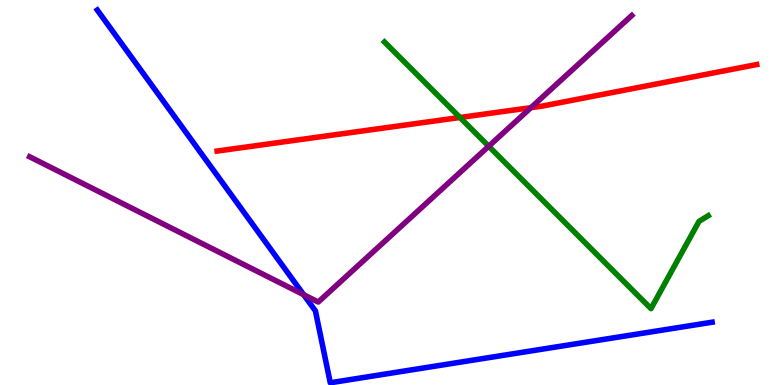[{'lines': ['blue', 'red'], 'intersections': []}, {'lines': ['green', 'red'], 'intersections': [{'x': 5.93, 'y': 6.95}]}, {'lines': ['purple', 'red'], 'intersections': [{'x': 6.85, 'y': 7.2}]}, {'lines': ['blue', 'green'], 'intersections': []}, {'lines': ['blue', 'purple'], 'intersections': [{'x': 3.92, 'y': 2.35}]}, {'lines': ['green', 'purple'], 'intersections': [{'x': 6.31, 'y': 6.2}]}]